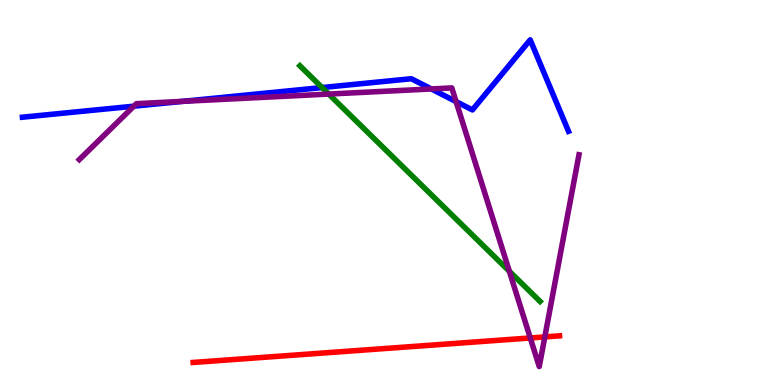[{'lines': ['blue', 'red'], 'intersections': []}, {'lines': ['green', 'red'], 'intersections': []}, {'lines': ['purple', 'red'], 'intersections': [{'x': 6.84, 'y': 1.22}, {'x': 7.03, 'y': 1.25}]}, {'lines': ['blue', 'green'], 'intersections': [{'x': 4.16, 'y': 7.73}]}, {'lines': ['blue', 'purple'], 'intersections': [{'x': 1.73, 'y': 7.24}, {'x': 2.36, 'y': 7.37}, {'x': 5.57, 'y': 7.69}, {'x': 5.89, 'y': 7.36}]}, {'lines': ['green', 'purple'], 'intersections': [{'x': 4.24, 'y': 7.56}, {'x': 6.57, 'y': 2.95}]}]